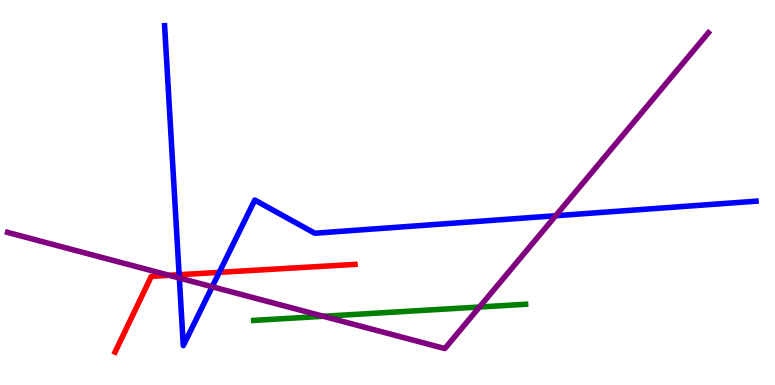[{'lines': ['blue', 'red'], 'intersections': [{'x': 2.31, 'y': 2.86}, {'x': 2.83, 'y': 2.93}]}, {'lines': ['green', 'red'], 'intersections': []}, {'lines': ['purple', 'red'], 'intersections': [{'x': 2.18, 'y': 2.85}]}, {'lines': ['blue', 'green'], 'intersections': []}, {'lines': ['blue', 'purple'], 'intersections': [{'x': 2.31, 'y': 2.78}, {'x': 2.74, 'y': 2.55}, {'x': 7.17, 'y': 4.4}]}, {'lines': ['green', 'purple'], 'intersections': [{'x': 4.17, 'y': 1.78}, {'x': 6.19, 'y': 2.03}]}]